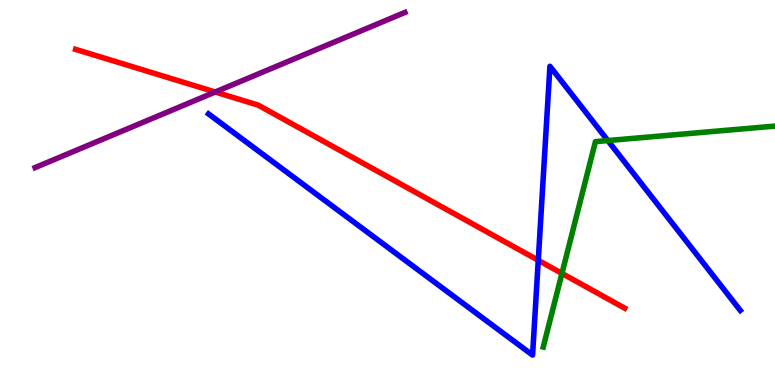[{'lines': ['blue', 'red'], 'intersections': [{'x': 6.95, 'y': 3.24}]}, {'lines': ['green', 'red'], 'intersections': [{'x': 7.25, 'y': 2.9}]}, {'lines': ['purple', 'red'], 'intersections': [{'x': 2.78, 'y': 7.61}]}, {'lines': ['blue', 'green'], 'intersections': [{'x': 7.84, 'y': 6.35}]}, {'lines': ['blue', 'purple'], 'intersections': []}, {'lines': ['green', 'purple'], 'intersections': []}]